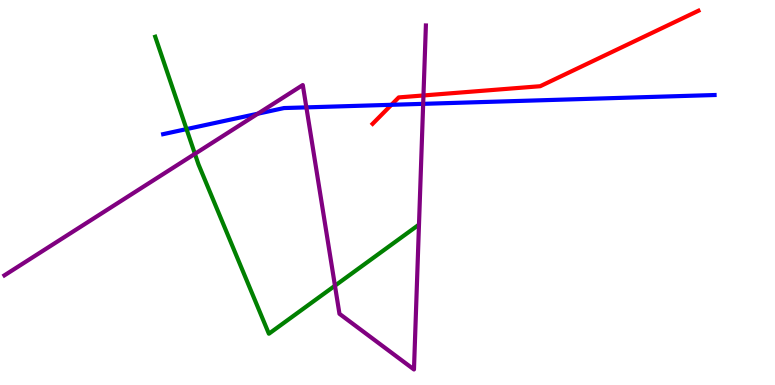[{'lines': ['blue', 'red'], 'intersections': [{'x': 5.05, 'y': 7.28}]}, {'lines': ['green', 'red'], 'intersections': []}, {'lines': ['purple', 'red'], 'intersections': [{'x': 5.46, 'y': 7.52}]}, {'lines': ['blue', 'green'], 'intersections': [{'x': 2.41, 'y': 6.65}]}, {'lines': ['blue', 'purple'], 'intersections': [{'x': 3.33, 'y': 7.05}, {'x': 3.95, 'y': 7.21}, {'x': 5.46, 'y': 7.3}]}, {'lines': ['green', 'purple'], 'intersections': [{'x': 2.51, 'y': 6.0}, {'x': 4.32, 'y': 2.58}]}]